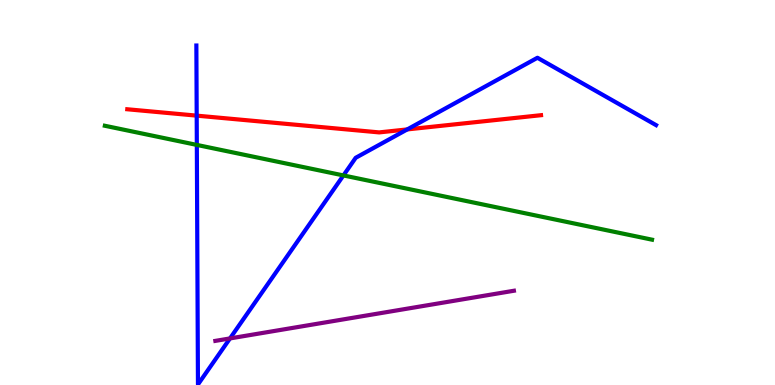[{'lines': ['blue', 'red'], 'intersections': [{'x': 2.54, 'y': 7.0}, {'x': 5.25, 'y': 6.64}]}, {'lines': ['green', 'red'], 'intersections': []}, {'lines': ['purple', 'red'], 'intersections': []}, {'lines': ['blue', 'green'], 'intersections': [{'x': 2.54, 'y': 6.24}, {'x': 4.43, 'y': 5.44}]}, {'lines': ['blue', 'purple'], 'intersections': [{'x': 2.97, 'y': 1.21}]}, {'lines': ['green', 'purple'], 'intersections': []}]